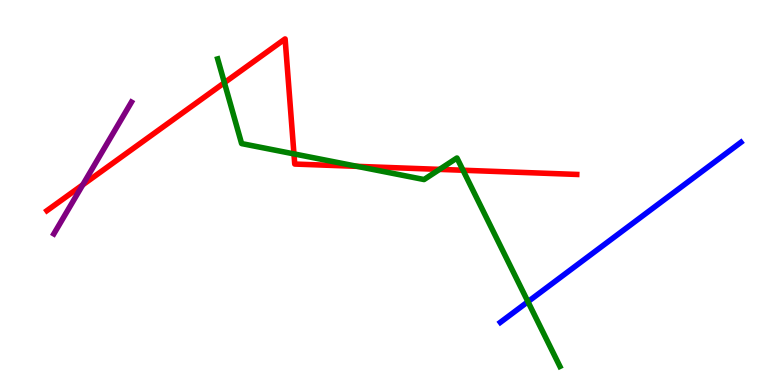[{'lines': ['blue', 'red'], 'intersections': []}, {'lines': ['green', 'red'], 'intersections': [{'x': 2.9, 'y': 7.85}, {'x': 3.79, 'y': 6.0}, {'x': 4.61, 'y': 5.68}, {'x': 5.67, 'y': 5.6}, {'x': 5.97, 'y': 5.58}]}, {'lines': ['purple', 'red'], 'intersections': [{'x': 1.07, 'y': 5.2}]}, {'lines': ['blue', 'green'], 'intersections': [{'x': 6.81, 'y': 2.16}]}, {'lines': ['blue', 'purple'], 'intersections': []}, {'lines': ['green', 'purple'], 'intersections': []}]